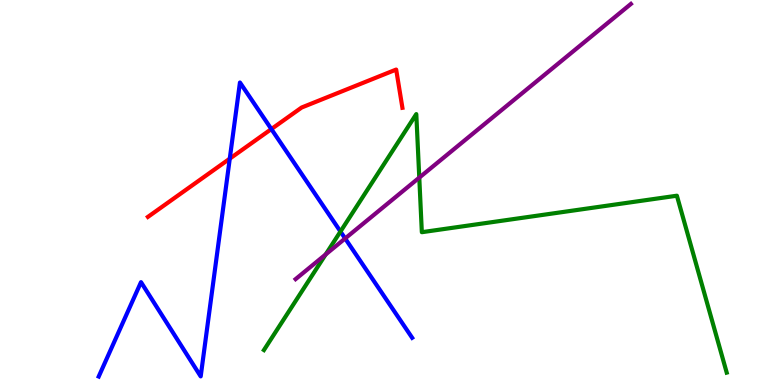[{'lines': ['blue', 'red'], 'intersections': [{'x': 2.96, 'y': 5.88}, {'x': 3.5, 'y': 6.65}]}, {'lines': ['green', 'red'], 'intersections': []}, {'lines': ['purple', 'red'], 'intersections': []}, {'lines': ['blue', 'green'], 'intersections': [{'x': 4.39, 'y': 3.99}]}, {'lines': ['blue', 'purple'], 'intersections': [{'x': 4.45, 'y': 3.81}]}, {'lines': ['green', 'purple'], 'intersections': [{'x': 4.2, 'y': 3.39}, {'x': 5.41, 'y': 5.39}]}]